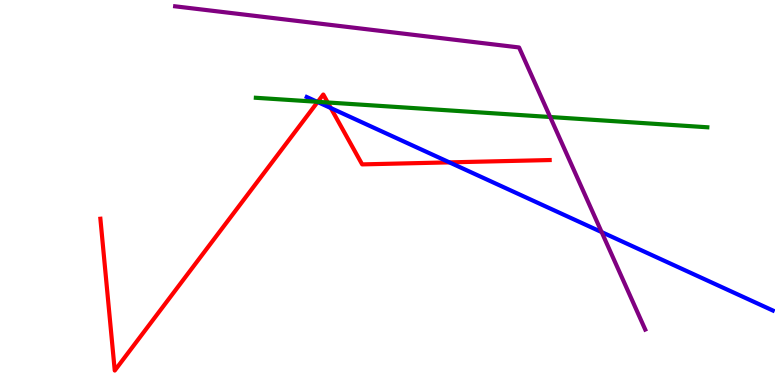[{'lines': ['blue', 'red'], 'intersections': [{'x': 4.1, 'y': 7.35}, {'x': 4.27, 'y': 7.19}, {'x': 5.8, 'y': 5.78}]}, {'lines': ['green', 'red'], 'intersections': [{'x': 4.1, 'y': 7.36}, {'x': 4.23, 'y': 7.34}]}, {'lines': ['purple', 'red'], 'intersections': []}, {'lines': ['blue', 'green'], 'intersections': [{'x': 4.09, 'y': 7.36}]}, {'lines': ['blue', 'purple'], 'intersections': [{'x': 7.76, 'y': 3.97}]}, {'lines': ['green', 'purple'], 'intersections': [{'x': 7.1, 'y': 6.96}]}]